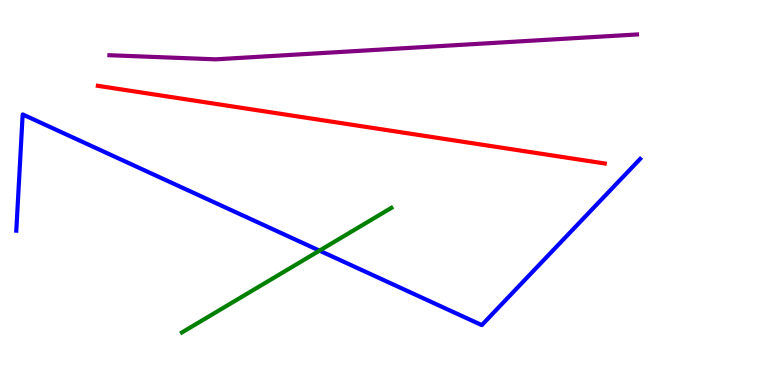[{'lines': ['blue', 'red'], 'intersections': []}, {'lines': ['green', 'red'], 'intersections': []}, {'lines': ['purple', 'red'], 'intersections': []}, {'lines': ['blue', 'green'], 'intersections': [{'x': 4.12, 'y': 3.49}]}, {'lines': ['blue', 'purple'], 'intersections': []}, {'lines': ['green', 'purple'], 'intersections': []}]